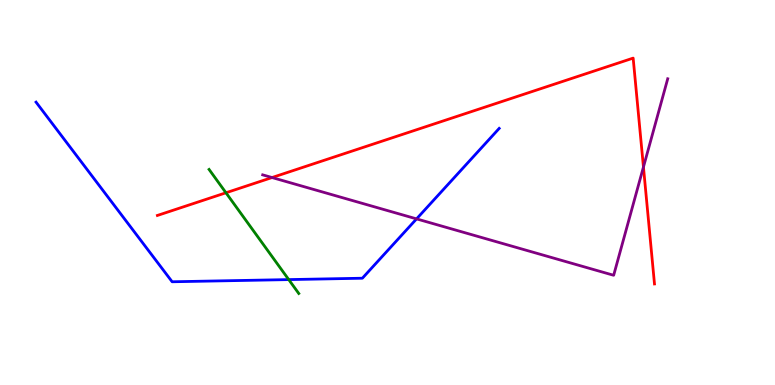[{'lines': ['blue', 'red'], 'intersections': []}, {'lines': ['green', 'red'], 'intersections': [{'x': 2.92, 'y': 4.99}]}, {'lines': ['purple', 'red'], 'intersections': [{'x': 3.51, 'y': 5.39}, {'x': 8.3, 'y': 5.66}]}, {'lines': ['blue', 'green'], 'intersections': [{'x': 3.73, 'y': 2.74}]}, {'lines': ['blue', 'purple'], 'intersections': [{'x': 5.37, 'y': 4.31}]}, {'lines': ['green', 'purple'], 'intersections': []}]